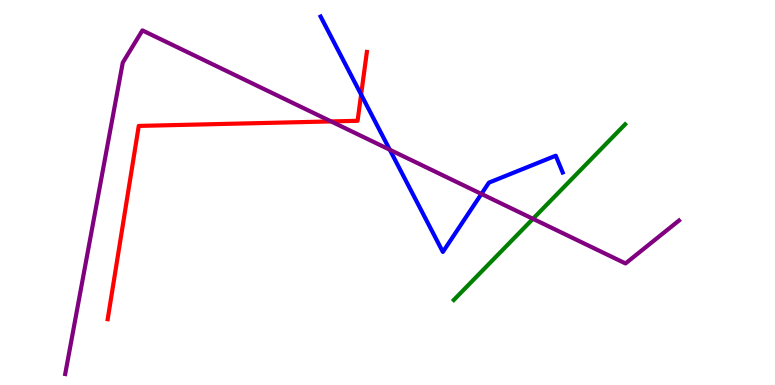[{'lines': ['blue', 'red'], 'intersections': [{'x': 4.66, 'y': 7.54}]}, {'lines': ['green', 'red'], 'intersections': []}, {'lines': ['purple', 'red'], 'intersections': [{'x': 4.27, 'y': 6.85}]}, {'lines': ['blue', 'green'], 'intersections': []}, {'lines': ['blue', 'purple'], 'intersections': [{'x': 5.03, 'y': 6.11}, {'x': 6.21, 'y': 4.96}]}, {'lines': ['green', 'purple'], 'intersections': [{'x': 6.88, 'y': 4.32}]}]